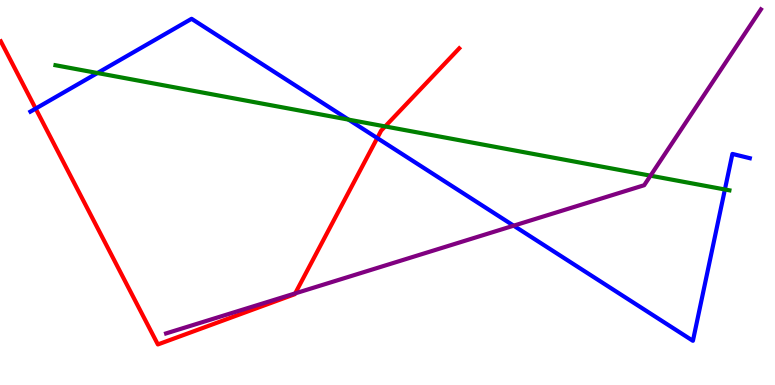[{'lines': ['blue', 'red'], 'intersections': [{'x': 0.46, 'y': 7.18}, {'x': 4.87, 'y': 6.41}]}, {'lines': ['green', 'red'], 'intersections': [{'x': 4.97, 'y': 6.72}]}, {'lines': ['purple', 'red'], 'intersections': [{'x': 3.81, 'y': 2.38}]}, {'lines': ['blue', 'green'], 'intersections': [{'x': 1.26, 'y': 8.1}, {'x': 4.5, 'y': 6.89}, {'x': 9.35, 'y': 5.08}]}, {'lines': ['blue', 'purple'], 'intersections': [{'x': 6.63, 'y': 4.14}]}, {'lines': ['green', 'purple'], 'intersections': [{'x': 8.39, 'y': 5.44}]}]